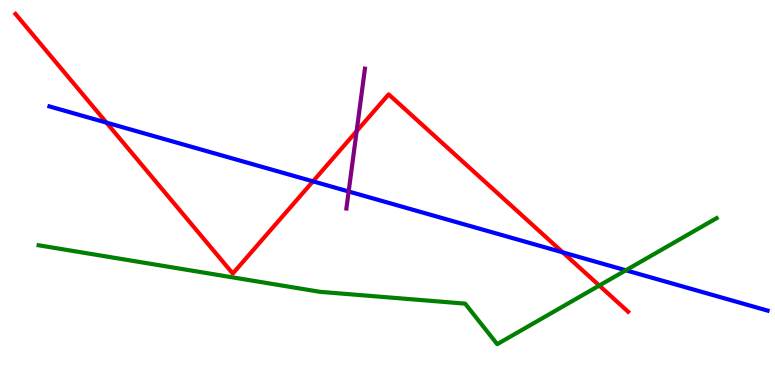[{'lines': ['blue', 'red'], 'intersections': [{'x': 1.37, 'y': 6.81}, {'x': 4.04, 'y': 5.29}, {'x': 7.26, 'y': 3.45}]}, {'lines': ['green', 'red'], 'intersections': [{'x': 7.73, 'y': 2.58}]}, {'lines': ['purple', 'red'], 'intersections': [{'x': 4.6, 'y': 6.59}]}, {'lines': ['blue', 'green'], 'intersections': [{'x': 8.08, 'y': 2.98}]}, {'lines': ['blue', 'purple'], 'intersections': [{'x': 4.5, 'y': 5.03}]}, {'lines': ['green', 'purple'], 'intersections': []}]